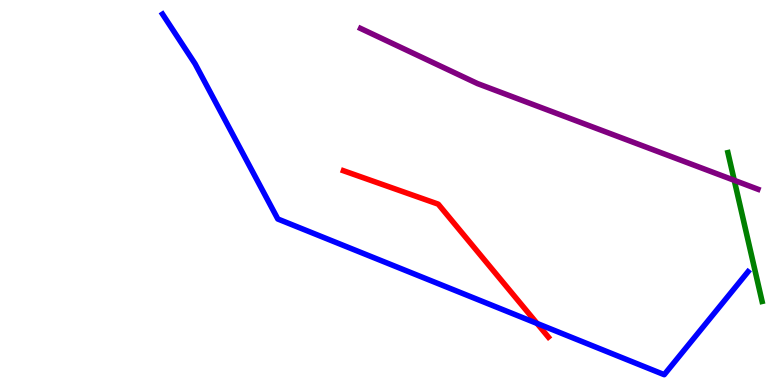[{'lines': ['blue', 'red'], 'intersections': [{'x': 6.93, 'y': 1.6}]}, {'lines': ['green', 'red'], 'intersections': []}, {'lines': ['purple', 'red'], 'intersections': []}, {'lines': ['blue', 'green'], 'intersections': []}, {'lines': ['blue', 'purple'], 'intersections': []}, {'lines': ['green', 'purple'], 'intersections': [{'x': 9.47, 'y': 5.32}]}]